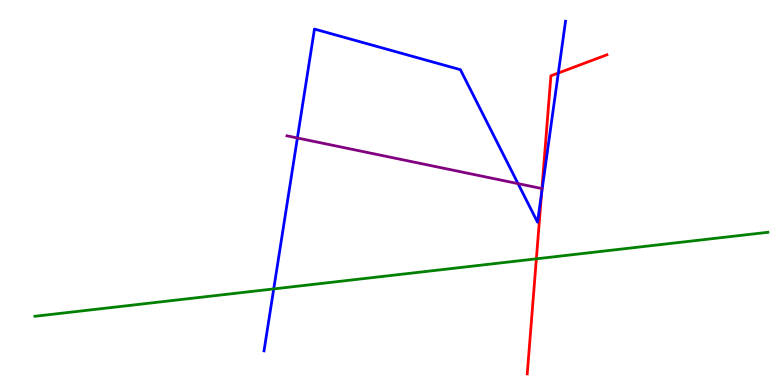[{'lines': ['blue', 'red'], 'intersections': [{'x': 6.99, 'y': 4.98}, {'x': 7.2, 'y': 8.1}]}, {'lines': ['green', 'red'], 'intersections': [{'x': 6.92, 'y': 3.28}]}, {'lines': ['purple', 'red'], 'intersections': []}, {'lines': ['blue', 'green'], 'intersections': [{'x': 3.53, 'y': 2.5}]}, {'lines': ['blue', 'purple'], 'intersections': [{'x': 3.84, 'y': 6.42}, {'x': 6.68, 'y': 5.23}]}, {'lines': ['green', 'purple'], 'intersections': []}]